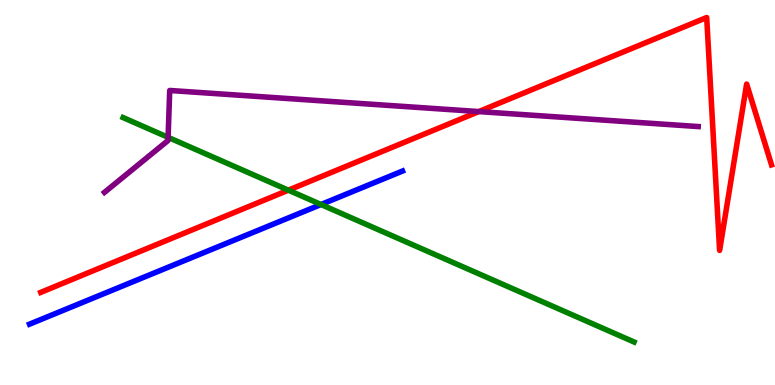[{'lines': ['blue', 'red'], 'intersections': []}, {'lines': ['green', 'red'], 'intersections': [{'x': 3.72, 'y': 5.06}]}, {'lines': ['purple', 'red'], 'intersections': [{'x': 6.18, 'y': 7.1}]}, {'lines': ['blue', 'green'], 'intersections': [{'x': 4.14, 'y': 4.69}]}, {'lines': ['blue', 'purple'], 'intersections': []}, {'lines': ['green', 'purple'], 'intersections': [{'x': 2.17, 'y': 6.43}]}]